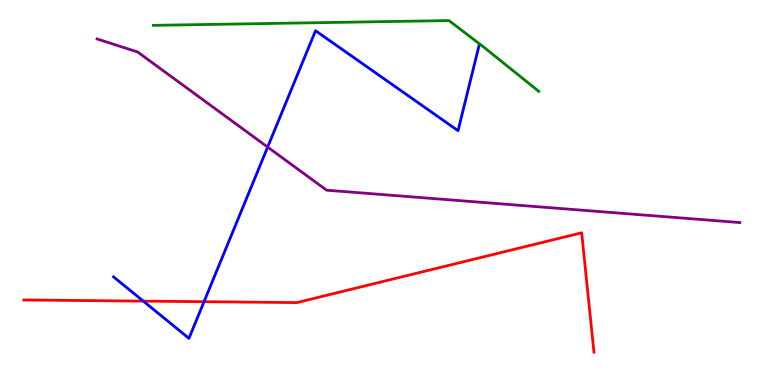[{'lines': ['blue', 'red'], 'intersections': [{'x': 1.85, 'y': 2.18}, {'x': 2.63, 'y': 2.16}]}, {'lines': ['green', 'red'], 'intersections': []}, {'lines': ['purple', 'red'], 'intersections': []}, {'lines': ['blue', 'green'], 'intersections': []}, {'lines': ['blue', 'purple'], 'intersections': [{'x': 3.45, 'y': 6.18}]}, {'lines': ['green', 'purple'], 'intersections': []}]